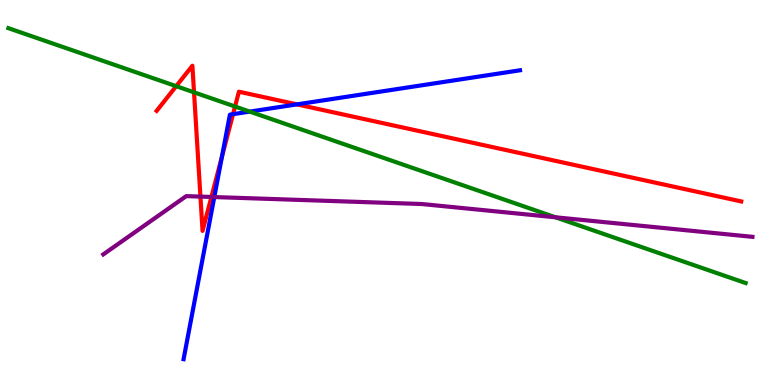[{'lines': ['blue', 'red'], 'intersections': [{'x': 2.86, 'y': 5.93}, {'x': 3.01, 'y': 7.03}, {'x': 3.83, 'y': 7.29}]}, {'lines': ['green', 'red'], 'intersections': [{'x': 2.27, 'y': 7.76}, {'x': 2.5, 'y': 7.6}, {'x': 3.03, 'y': 7.23}]}, {'lines': ['purple', 'red'], 'intersections': [{'x': 2.59, 'y': 4.89}, {'x': 2.73, 'y': 4.88}]}, {'lines': ['blue', 'green'], 'intersections': [{'x': 3.22, 'y': 7.1}]}, {'lines': ['blue', 'purple'], 'intersections': [{'x': 2.77, 'y': 4.88}]}, {'lines': ['green', 'purple'], 'intersections': [{'x': 7.17, 'y': 4.36}]}]